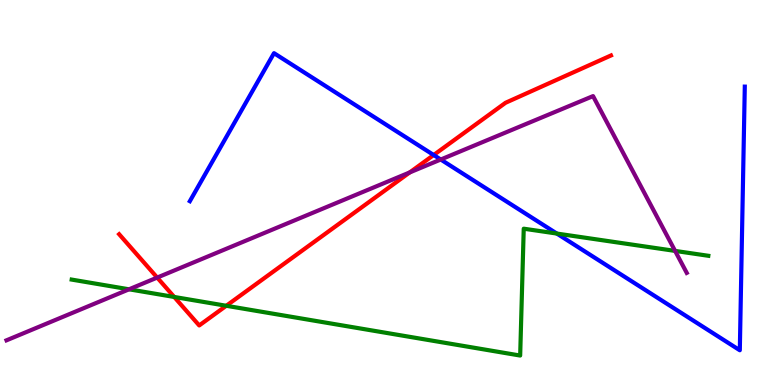[{'lines': ['blue', 'red'], 'intersections': [{'x': 5.6, 'y': 5.97}]}, {'lines': ['green', 'red'], 'intersections': [{'x': 2.25, 'y': 2.29}, {'x': 2.92, 'y': 2.06}]}, {'lines': ['purple', 'red'], 'intersections': [{'x': 2.03, 'y': 2.79}, {'x': 5.29, 'y': 5.52}]}, {'lines': ['blue', 'green'], 'intersections': [{'x': 7.18, 'y': 3.93}]}, {'lines': ['blue', 'purple'], 'intersections': [{'x': 5.69, 'y': 5.86}]}, {'lines': ['green', 'purple'], 'intersections': [{'x': 1.66, 'y': 2.49}, {'x': 8.71, 'y': 3.48}]}]